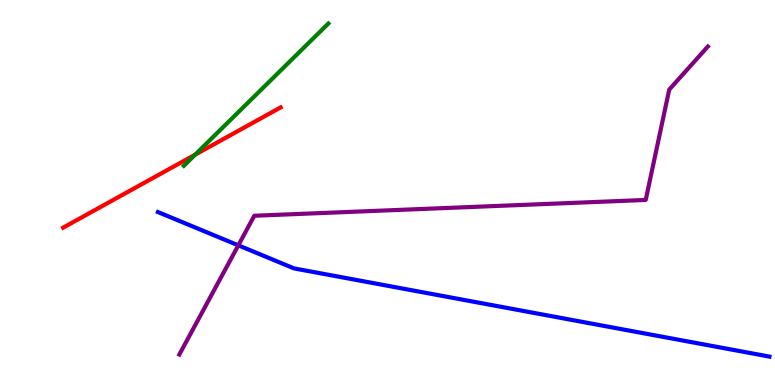[{'lines': ['blue', 'red'], 'intersections': []}, {'lines': ['green', 'red'], 'intersections': [{'x': 2.52, 'y': 5.98}]}, {'lines': ['purple', 'red'], 'intersections': []}, {'lines': ['blue', 'green'], 'intersections': []}, {'lines': ['blue', 'purple'], 'intersections': [{'x': 3.08, 'y': 3.63}]}, {'lines': ['green', 'purple'], 'intersections': []}]